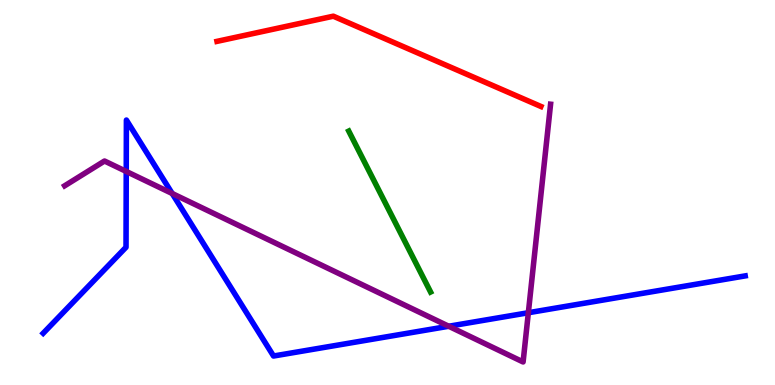[{'lines': ['blue', 'red'], 'intersections': []}, {'lines': ['green', 'red'], 'intersections': []}, {'lines': ['purple', 'red'], 'intersections': []}, {'lines': ['blue', 'green'], 'intersections': []}, {'lines': ['blue', 'purple'], 'intersections': [{'x': 1.63, 'y': 5.55}, {'x': 2.22, 'y': 4.97}, {'x': 5.79, 'y': 1.53}, {'x': 6.82, 'y': 1.88}]}, {'lines': ['green', 'purple'], 'intersections': []}]